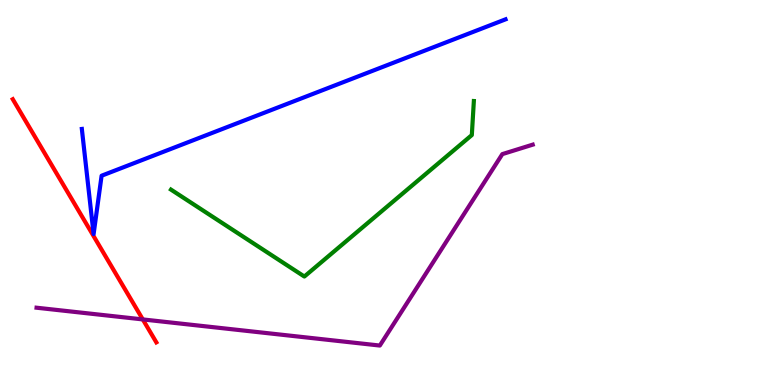[{'lines': ['blue', 'red'], 'intersections': []}, {'lines': ['green', 'red'], 'intersections': []}, {'lines': ['purple', 'red'], 'intersections': [{'x': 1.84, 'y': 1.7}]}, {'lines': ['blue', 'green'], 'intersections': []}, {'lines': ['blue', 'purple'], 'intersections': []}, {'lines': ['green', 'purple'], 'intersections': []}]